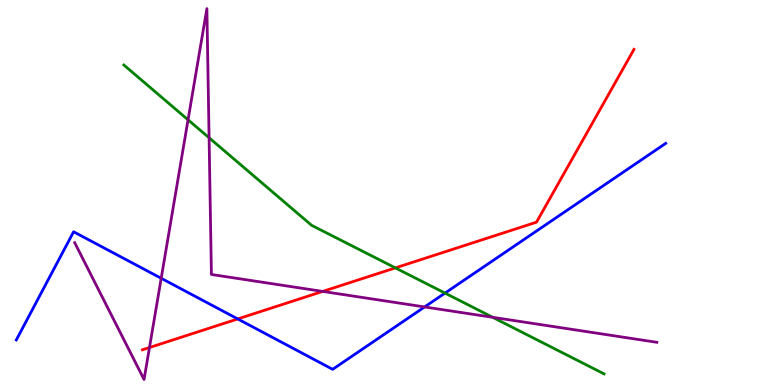[{'lines': ['blue', 'red'], 'intersections': [{'x': 3.07, 'y': 1.72}]}, {'lines': ['green', 'red'], 'intersections': [{'x': 5.1, 'y': 3.04}]}, {'lines': ['purple', 'red'], 'intersections': [{'x': 1.93, 'y': 0.973}, {'x': 4.16, 'y': 2.43}]}, {'lines': ['blue', 'green'], 'intersections': [{'x': 5.74, 'y': 2.39}]}, {'lines': ['blue', 'purple'], 'intersections': [{'x': 2.08, 'y': 2.77}, {'x': 5.48, 'y': 2.03}]}, {'lines': ['green', 'purple'], 'intersections': [{'x': 2.43, 'y': 6.89}, {'x': 2.7, 'y': 6.42}, {'x': 6.36, 'y': 1.76}]}]